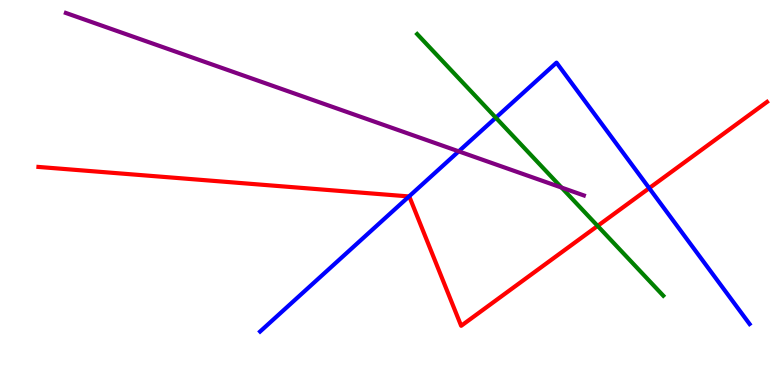[{'lines': ['blue', 'red'], 'intersections': [{'x': 5.28, 'y': 4.9}, {'x': 8.38, 'y': 5.11}]}, {'lines': ['green', 'red'], 'intersections': [{'x': 7.71, 'y': 4.13}]}, {'lines': ['purple', 'red'], 'intersections': []}, {'lines': ['blue', 'green'], 'intersections': [{'x': 6.4, 'y': 6.94}]}, {'lines': ['blue', 'purple'], 'intersections': [{'x': 5.92, 'y': 6.07}]}, {'lines': ['green', 'purple'], 'intersections': [{'x': 7.25, 'y': 5.13}]}]